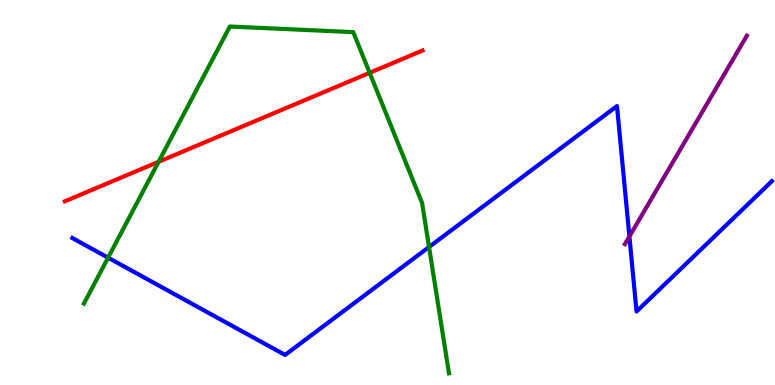[{'lines': ['blue', 'red'], 'intersections': []}, {'lines': ['green', 'red'], 'intersections': [{'x': 2.05, 'y': 5.8}, {'x': 4.77, 'y': 8.11}]}, {'lines': ['purple', 'red'], 'intersections': []}, {'lines': ['blue', 'green'], 'intersections': [{'x': 1.39, 'y': 3.31}, {'x': 5.54, 'y': 3.58}]}, {'lines': ['blue', 'purple'], 'intersections': [{'x': 8.12, 'y': 3.86}]}, {'lines': ['green', 'purple'], 'intersections': []}]